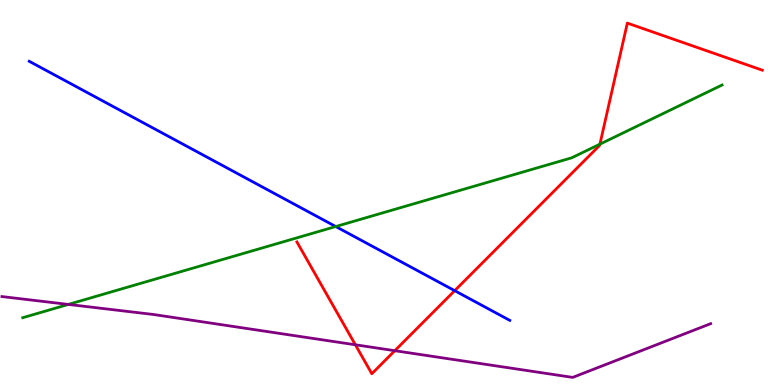[{'lines': ['blue', 'red'], 'intersections': [{'x': 5.87, 'y': 2.45}]}, {'lines': ['green', 'red'], 'intersections': [{'x': 7.74, 'y': 6.26}]}, {'lines': ['purple', 'red'], 'intersections': [{'x': 4.59, 'y': 1.04}, {'x': 5.09, 'y': 0.891}]}, {'lines': ['blue', 'green'], 'intersections': [{'x': 4.33, 'y': 4.12}]}, {'lines': ['blue', 'purple'], 'intersections': []}, {'lines': ['green', 'purple'], 'intersections': [{'x': 0.882, 'y': 2.09}]}]